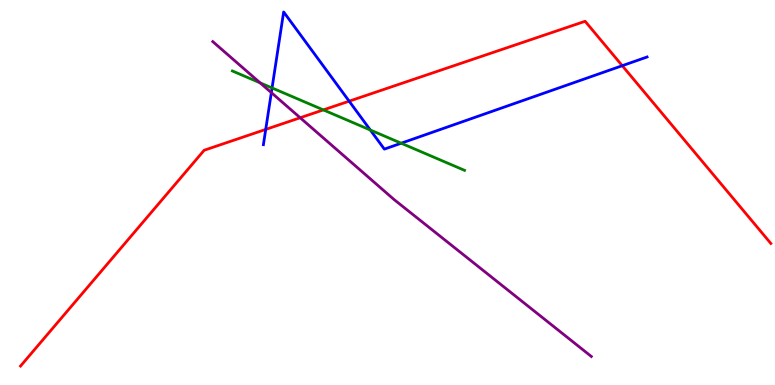[{'lines': ['blue', 'red'], 'intersections': [{'x': 3.43, 'y': 6.64}, {'x': 4.51, 'y': 7.37}, {'x': 8.03, 'y': 8.29}]}, {'lines': ['green', 'red'], 'intersections': [{'x': 4.17, 'y': 7.15}]}, {'lines': ['purple', 'red'], 'intersections': [{'x': 3.87, 'y': 6.94}]}, {'lines': ['blue', 'green'], 'intersections': [{'x': 3.51, 'y': 7.72}, {'x': 4.78, 'y': 6.62}, {'x': 5.18, 'y': 6.28}]}, {'lines': ['blue', 'purple'], 'intersections': [{'x': 3.5, 'y': 7.59}]}, {'lines': ['green', 'purple'], 'intersections': [{'x': 3.36, 'y': 7.85}]}]